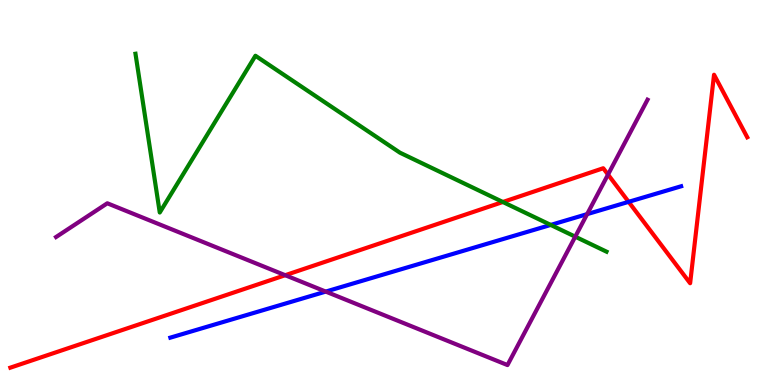[{'lines': ['blue', 'red'], 'intersections': [{'x': 8.11, 'y': 4.76}]}, {'lines': ['green', 'red'], 'intersections': [{'x': 6.49, 'y': 4.75}]}, {'lines': ['purple', 'red'], 'intersections': [{'x': 3.68, 'y': 2.85}, {'x': 7.85, 'y': 5.47}]}, {'lines': ['blue', 'green'], 'intersections': [{'x': 7.11, 'y': 4.16}]}, {'lines': ['blue', 'purple'], 'intersections': [{'x': 4.2, 'y': 2.43}, {'x': 7.58, 'y': 4.44}]}, {'lines': ['green', 'purple'], 'intersections': [{'x': 7.42, 'y': 3.85}]}]